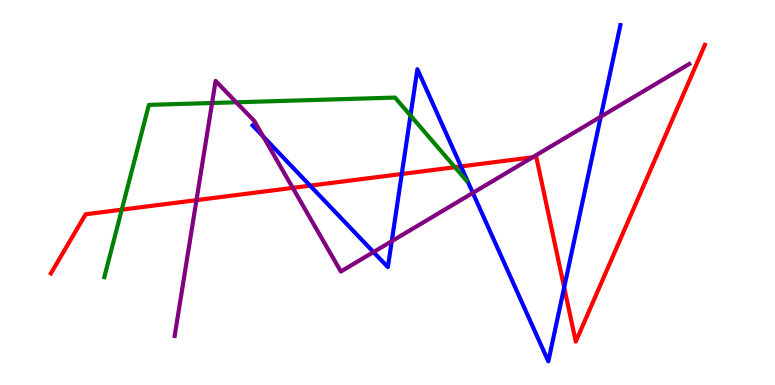[{'lines': ['blue', 'red'], 'intersections': [{'x': 4.0, 'y': 5.18}, {'x': 5.18, 'y': 5.48}, {'x': 5.95, 'y': 5.68}, {'x': 7.28, 'y': 2.53}]}, {'lines': ['green', 'red'], 'intersections': [{'x': 1.57, 'y': 4.55}, {'x': 5.87, 'y': 5.66}]}, {'lines': ['purple', 'red'], 'intersections': [{'x': 2.54, 'y': 4.8}, {'x': 3.78, 'y': 5.12}, {'x': 6.87, 'y': 5.91}]}, {'lines': ['blue', 'green'], 'intersections': [{'x': 5.3, 'y': 7.0}]}, {'lines': ['blue', 'purple'], 'intersections': [{'x': 3.4, 'y': 6.45}, {'x': 4.82, 'y': 3.45}, {'x': 5.05, 'y': 3.74}, {'x': 6.1, 'y': 4.99}, {'x': 7.75, 'y': 6.97}]}, {'lines': ['green', 'purple'], 'intersections': [{'x': 2.74, 'y': 7.32}, {'x': 3.05, 'y': 7.34}]}]